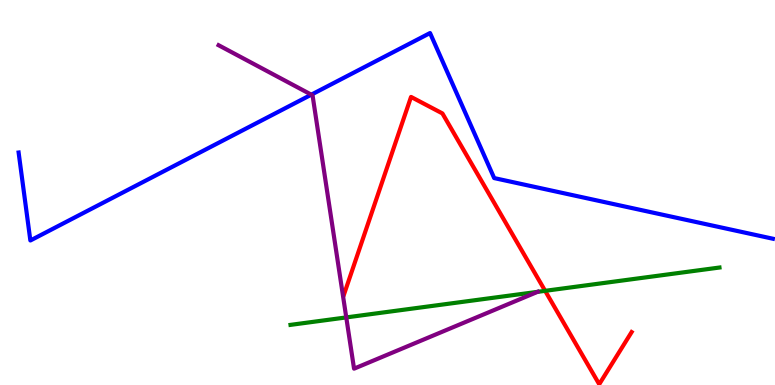[{'lines': ['blue', 'red'], 'intersections': []}, {'lines': ['green', 'red'], 'intersections': [{'x': 7.03, 'y': 2.45}]}, {'lines': ['purple', 'red'], 'intersections': []}, {'lines': ['blue', 'green'], 'intersections': []}, {'lines': ['blue', 'purple'], 'intersections': [{'x': 4.02, 'y': 7.54}]}, {'lines': ['green', 'purple'], 'intersections': [{'x': 4.47, 'y': 1.76}, {'x': 6.94, 'y': 2.42}]}]